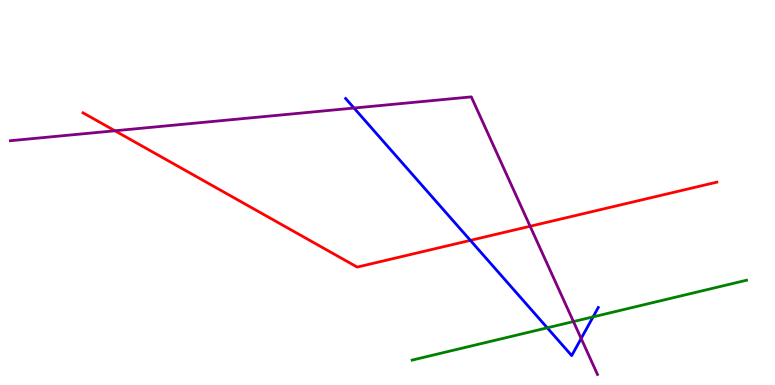[{'lines': ['blue', 'red'], 'intersections': [{'x': 6.07, 'y': 3.76}]}, {'lines': ['green', 'red'], 'intersections': []}, {'lines': ['purple', 'red'], 'intersections': [{'x': 1.48, 'y': 6.6}, {'x': 6.84, 'y': 4.12}]}, {'lines': ['blue', 'green'], 'intersections': [{'x': 7.06, 'y': 1.49}, {'x': 7.65, 'y': 1.77}]}, {'lines': ['blue', 'purple'], 'intersections': [{'x': 4.57, 'y': 7.19}, {'x': 7.5, 'y': 1.21}]}, {'lines': ['green', 'purple'], 'intersections': [{'x': 7.4, 'y': 1.65}]}]